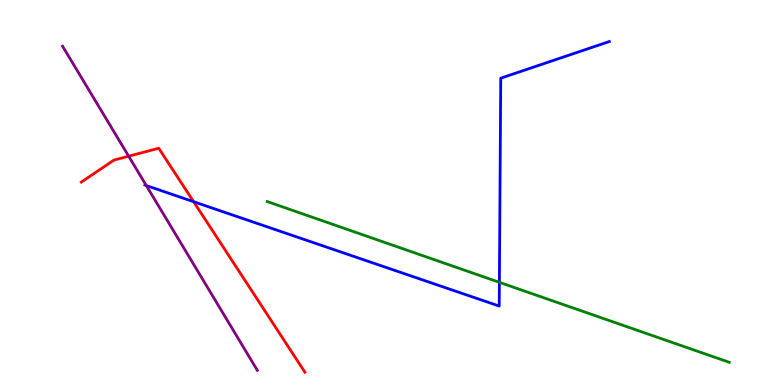[{'lines': ['blue', 'red'], 'intersections': [{'x': 2.5, 'y': 4.76}]}, {'lines': ['green', 'red'], 'intersections': []}, {'lines': ['purple', 'red'], 'intersections': [{'x': 1.66, 'y': 5.94}]}, {'lines': ['blue', 'green'], 'intersections': [{'x': 6.44, 'y': 2.67}]}, {'lines': ['blue', 'purple'], 'intersections': [{'x': 1.89, 'y': 5.18}]}, {'lines': ['green', 'purple'], 'intersections': []}]